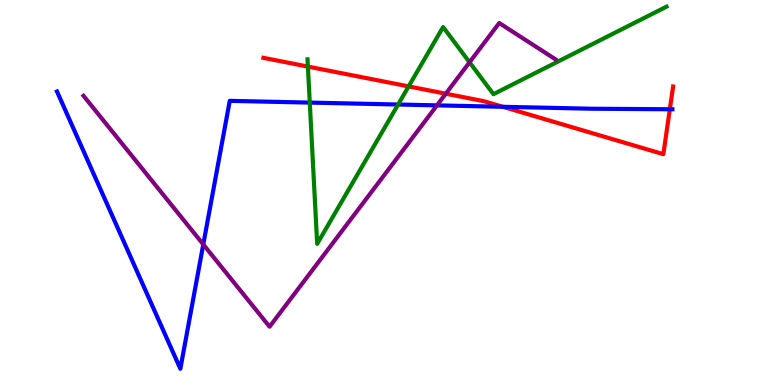[{'lines': ['blue', 'red'], 'intersections': [{'x': 6.49, 'y': 7.23}, {'x': 8.64, 'y': 7.16}]}, {'lines': ['green', 'red'], 'intersections': [{'x': 3.97, 'y': 8.27}, {'x': 5.27, 'y': 7.76}]}, {'lines': ['purple', 'red'], 'intersections': [{'x': 5.75, 'y': 7.57}]}, {'lines': ['blue', 'green'], 'intersections': [{'x': 4.0, 'y': 7.34}, {'x': 5.14, 'y': 7.29}]}, {'lines': ['blue', 'purple'], 'intersections': [{'x': 2.62, 'y': 3.65}, {'x': 5.64, 'y': 7.26}]}, {'lines': ['green', 'purple'], 'intersections': [{'x': 6.06, 'y': 8.38}]}]